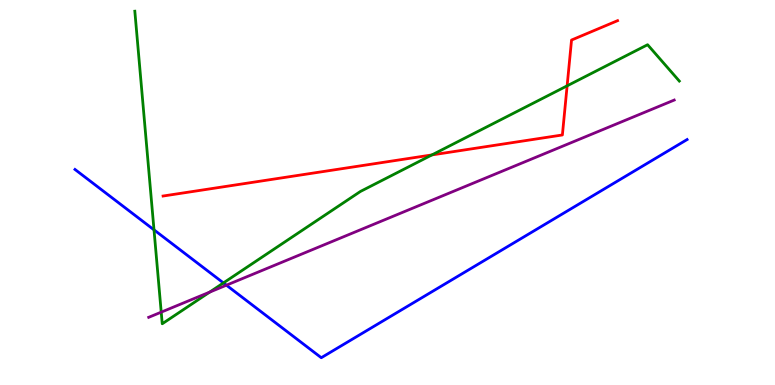[{'lines': ['blue', 'red'], 'intersections': []}, {'lines': ['green', 'red'], 'intersections': [{'x': 5.57, 'y': 5.98}, {'x': 7.32, 'y': 7.77}]}, {'lines': ['purple', 'red'], 'intersections': []}, {'lines': ['blue', 'green'], 'intersections': [{'x': 1.99, 'y': 4.03}, {'x': 2.88, 'y': 2.65}]}, {'lines': ['blue', 'purple'], 'intersections': [{'x': 2.92, 'y': 2.59}]}, {'lines': ['green', 'purple'], 'intersections': [{'x': 2.08, 'y': 1.89}, {'x': 2.7, 'y': 2.41}]}]